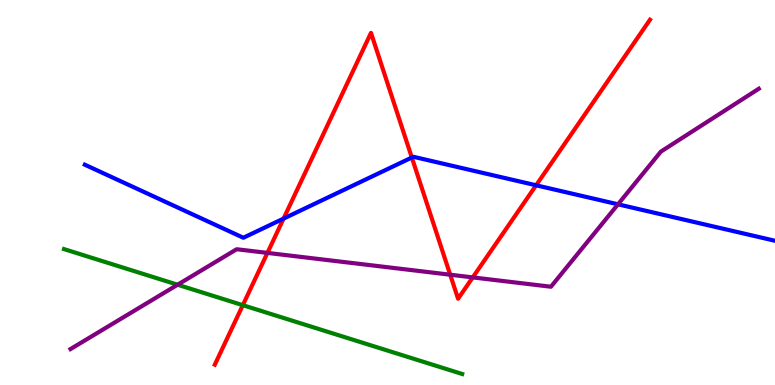[{'lines': ['blue', 'red'], 'intersections': [{'x': 3.66, 'y': 4.32}, {'x': 5.31, 'y': 5.91}, {'x': 6.92, 'y': 5.19}]}, {'lines': ['green', 'red'], 'intersections': [{'x': 3.13, 'y': 2.07}]}, {'lines': ['purple', 'red'], 'intersections': [{'x': 3.45, 'y': 3.43}, {'x': 5.81, 'y': 2.86}, {'x': 6.1, 'y': 2.79}]}, {'lines': ['blue', 'green'], 'intersections': []}, {'lines': ['blue', 'purple'], 'intersections': [{'x': 7.97, 'y': 4.69}]}, {'lines': ['green', 'purple'], 'intersections': [{'x': 2.29, 'y': 2.6}]}]